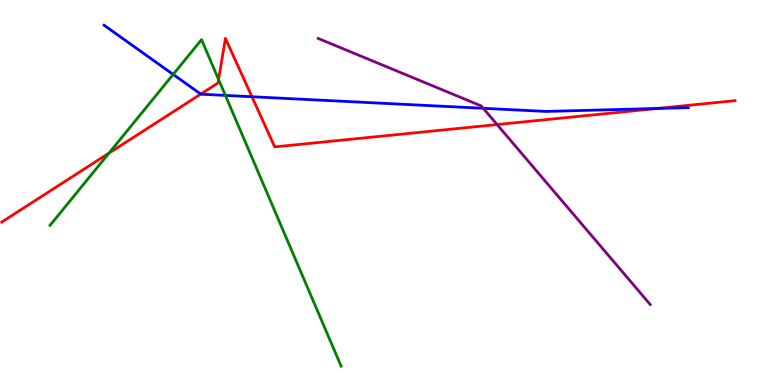[{'lines': ['blue', 'red'], 'intersections': [{'x': 2.59, 'y': 7.56}, {'x': 3.25, 'y': 7.49}, {'x': 8.48, 'y': 7.18}]}, {'lines': ['green', 'red'], 'intersections': [{'x': 1.41, 'y': 6.02}, {'x': 2.82, 'y': 7.93}]}, {'lines': ['purple', 'red'], 'intersections': [{'x': 6.41, 'y': 6.76}]}, {'lines': ['blue', 'green'], 'intersections': [{'x': 2.23, 'y': 8.07}, {'x': 2.91, 'y': 7.52}]}, {'lines': ['blue', 'purple'], 'intersections': [{'x': 6.24, 'y': 7.19}]}, {'lines': ['green', 'purple'], 'intersections': []}]